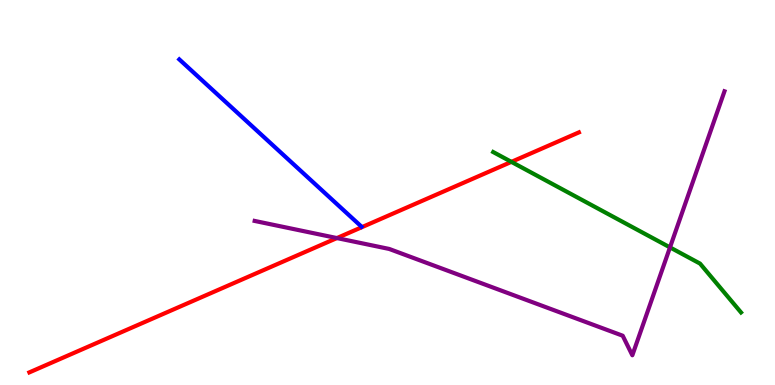[{'lines': ['blue', 'red'], 'intersections': []}, {'lines': ['green', 'red'], 'intersections': [{'x': 6.6, 'y': 5.8}]}, {'lines': ['purple', 'red'], 'intersections': [{'x': 4.35, 'y': 3.82}]}, {'lines': ['blue', 'green'], 'intersections': []}, {'lines': ['blue', 'purple'], 'intersections': []}, {'lines': ['green', 'purple'], 'intersections': [{'x': 8.65, 'y': 3.57}]}]